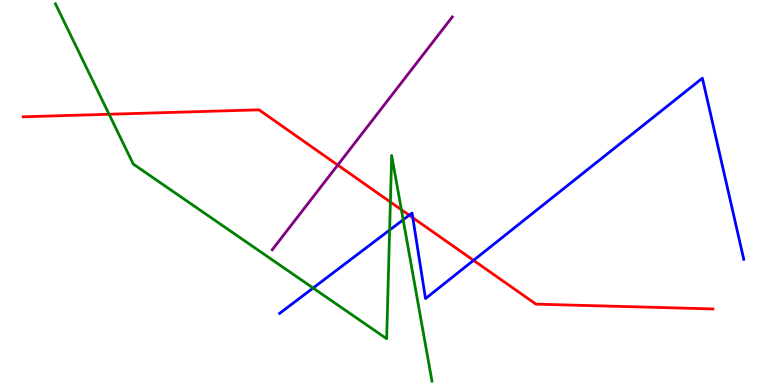[{'lines': ['blue', 'red'], 'intersections': [{'x': 5.28, 'y': 4.41}, {'x': 5.33, 'y': 4.34}, {'x': 6.11, 'y': 3.24}]}, {'lines': ['green', 'red'], 'intersections': [{'x': 1.41, 'y': 7.03}, {'x': 5.04, 'y': 4.75}, {'x': 5.18, 'y': 4.55}]}, {'lines': ['purple', 'red'], 'intersections': [{'x': 4.36, 'y': 5.71}]}, {'lines': ['blue', 'green'], 'intersections': [{'x': 4.04, 'y': 2.52}, {'x': 5.03, 'y': 4.02}, {'x': 5.2, 'y': 4.29}]}, {'lines': ['blue', 'purple'], 'intersections': []}, {'lines': ['green', 'purple'], 'intersections': []}]